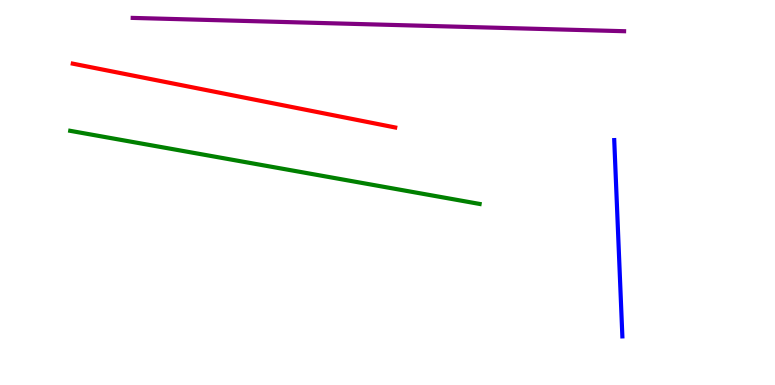[{'lines': ['blue', 'red'], 'intersections': []}, {'lines': ['green', 'red'], 'intersections': []}, {'lines': ['purple', 'red'], 'intersections': []}, {'lines': ['blue', 'green'], 'intersections': []}, {'lines': ['blue', 'purple'], 'intersections': []}, {'lines': ['green', 'purple'], 'intersections': []}]